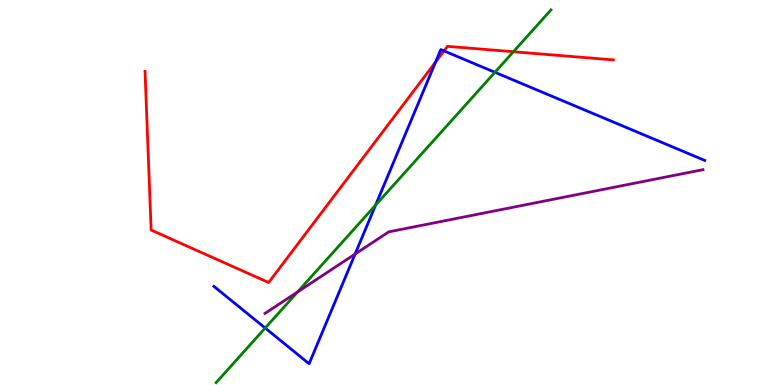[{'lines': ['blue', 'red'], 'intersections': [{'x': 5.62, 'y': 8.39}, {'x': 5.73, 'y': 8.68}]}, {'lines': ['green', 'red'], 'intersections': [{'x': 6.62, 'y': 8.66}]}, {'lines': ['purple', 'red'], 'intersections': []}, {'lines': ['blue', 'green'], 'intersections': [{'x': 3.42, 'y': 1.48}, {'x': 4.85, 'y': 4.67}, {'x': 6.39, 'y': 8.12}]}, {'lines': ['blue', 'purple'], 'intersections': [{'x': 4.58, 'y': 3.4}]}, {'lines': ['green', 'purple'], 'intersections': [{'x': 3.84, 'y': 2.42}]}]